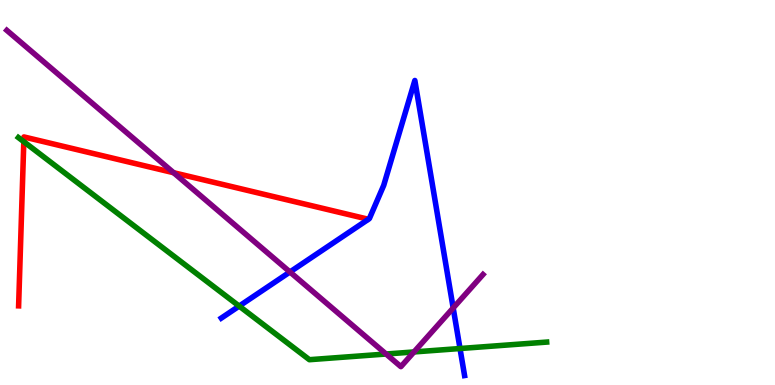[{'lines': ['blue', 'red'], 'intersections': []}, {'lines': ['green', 'red'], 'intersections': [{'x': 0.307, 'y': 6.32}]}, {'lines': ['purple', 'red'], 'intersections': [{'x': 2.24, 'y': 5.51}]}, {'lines': ['blue', 'green'], 'intersections': [{'x': 3.09, 'y': 2.05}, {'x': 5.94, 'y': 0.947}]}, {'lines': ['blue', 'purple'], 'intersections': [{'x': 3.74, 'y': 2.94}, {'x': 5.85, 'y': 2.0}]}, {'lines': ['green', 'purple'], 'intersections': [{'x': 4.98, 'y': 0.805}, {'x': 5.34, 'y': 0.859}]}]